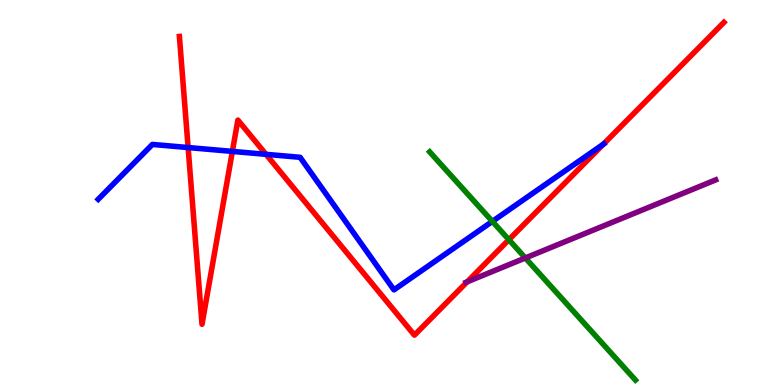[{'lines': ['blue', 'red'], 'intersections': [{'x': 2.43, 'y': 6.17}, {'x': 3.0, 'y': 6.07}, {'x': 3.43, 'y': 5.99}, {'x': 7.79, 'y': 6.26}]}, {'lines': ['green', 'red'], 'intersections': [{'x': 6.57, 'y': 3.77}]}, {'lines': ['purple', 'red'], 'intersections': [{'x': 6.03, 'y': 2.68}]}, {'lines': ['blue', 'green'], 'intersections': [{'x': 6.35, 'y': 4.25}]}, {'lines': ['blue', 'purple'], 'intersections': []}, {'lines': ['green', 'purple'], 'intersections': [{'x': 6.78, 'y': 3.3}]}]